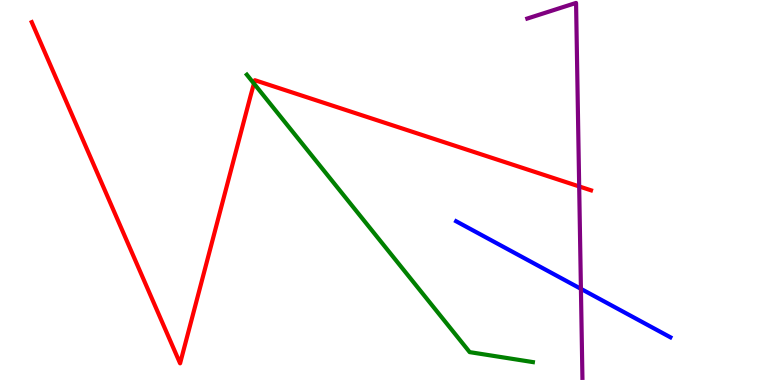[{'lines': ['blue', 'red'], 'intersections': []}, {'lines': ['green', 'red'], 'intersections': [{'x': 3.28, 'y': 7.83}]}, {'lines': ['purple', 'red'], 'intersections': [{'x': 7.47, 'y': 5.16}]}, {'lines': ['blue', 'green'], 'intersections': []}, {'lines': ['blue', 'purple'], 'intersections': [{'x': 7.5, 'y': 2.5}]}, {'lines': ['green', 'purple'], 'intersections': []}]